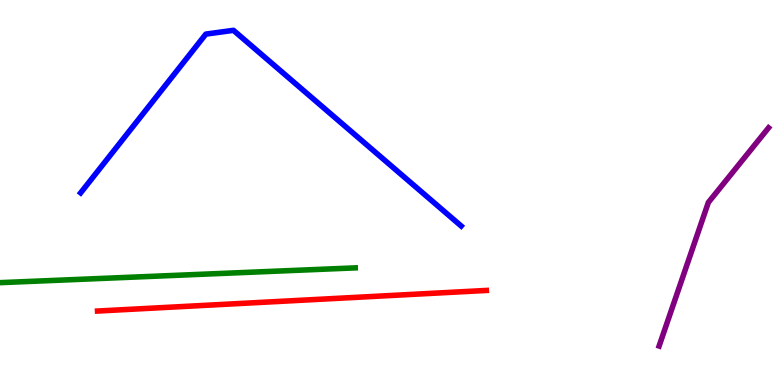[{'lines': ['blue', 'red'], 'intersections': []}, {'lines': ['green', 'red'], 'intersections': []}, {'lines': ['purple', 'red'], 'intersections': []}, {'lines': ['blue', 'green'], 'intersections': []}, {'lines': ['blue', 'purple'], 'intersections': []}, {'lines': ['green', 'purple'], 'intersections': []}]